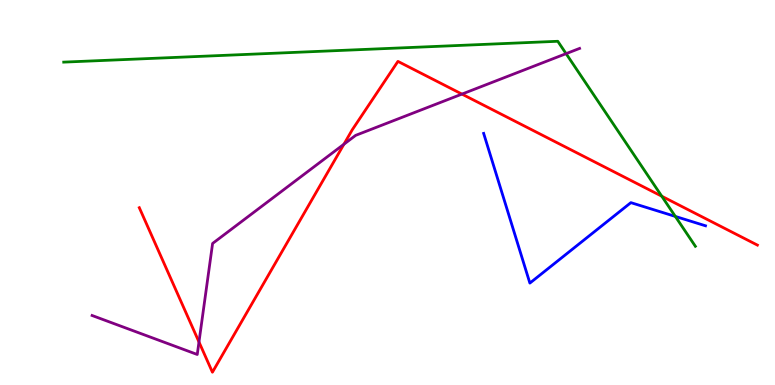[{'lines': ['blue', 'red'], 'intersections': []}, {'lines': ['green', 'red'], 'intersections': [{'x': 8.54, 'y': 4.9}]}, {'lines': ['purple', 'red'], 'intersections': [{'x': 2.57, 'y': 1.12}, {'x': 4.44, 'y': 6.25}, {'x': 5.96, 'y': 7.56}]}, {'lines': ['blue', 'green'], 'intersections': [{'x': 8.71, 'y': 4.38}]}, {'lines': ['blue', 'purple'], 'intersections': []}, {'lines': ['green', 'purple'], 'intersections': [{'x': 7.3, 'y': 8.61}]}]